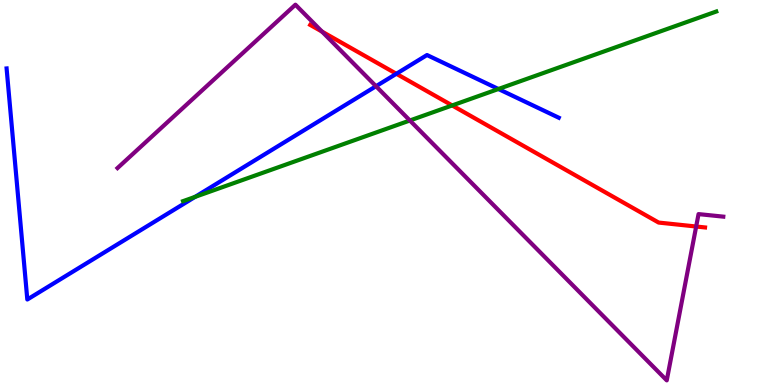[{'lines': ['blue', 'red'], 'intersections': [{'x': 5.11, 'y': 8.08}]}, {'lines': ['green', 'red'], 'intersections': [{'x': 5.83, 'y': 7.26}]}, {'lines': ['purple', 'red'], 'intersections': [{'x': 4.16, 'y': 9.18}, {'x': 8.98, 'y': 4.12}]}, {'lines': ['blue', 'green'], 'intersections': [{'x': 2.52, 'y': 4.89}, {'x': 6.43, 'y': 7.69}]}, {'lines': ['blue', 'purple'], 'intersections': [{'x': 4.85, 'y': 7.76}]}, {'lines': ['green', 'purple'], 'intersections': [{'x': 5.29, 'y': 6.87}]}]